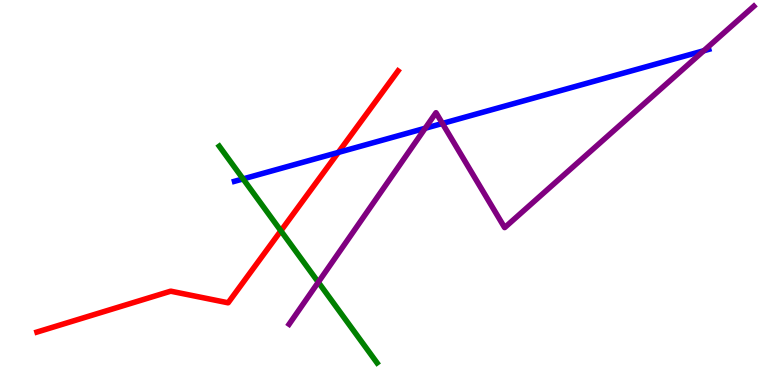[{'lines': ['blue', 'red'], 'intersections': [{'x': 4.37, 'y': 6.04}]}, {'lines': ['green', 'red'], 'intersections': [{'x': 3.62, 'y': 4.0}]}, {'lines': ['purple', 'red'], 'intersections': []}, {'lines': ['blue', 'green'], 'intersections': [{'x': 3.14, 'y': 5.35}]}, {'lines': ['blue', 'purple'], 'intersections': [{'x': 5.49, 'y': 6.67}, {'x': 5.71, 'y': 6.79}, {'x': 9.08, 'y': 8.68}]}, {'lines': ['green', 'purple'], 'intersections': [{'x': 4.11, 'y': 2.67}]}]